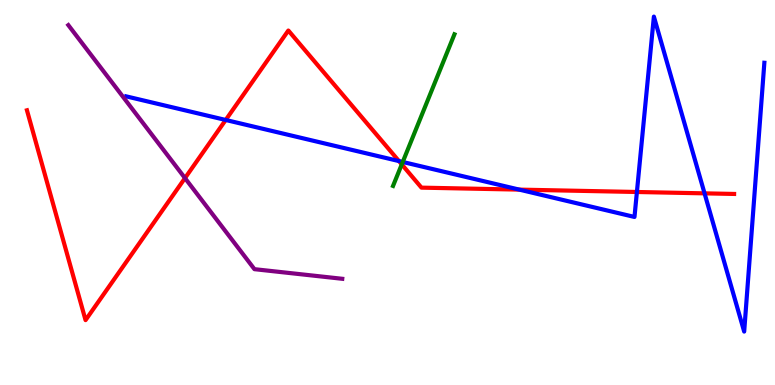[{'lines': ['blue', 'red'], 'intersections': [{'x': 2.91, 'y': 6.88}, {'x': 5.15, 'y': 5.82}, {'x': 6.7, 'y': 5.07}, {'x': 8.22, 'y': 5.01}, {'x': 9.09, 'y': 4.98}]}, {'lines': ['green', 'red'], 'intersections': [{'x': 5.18, 'y': 5.73}]}, {'lines': ['purple', 'red'], 'intersections': [{'x': 2.39, 'y': 5.37}]}, {'lines': ['blue', 'green'], 'intersections': [{'x': 5.2, 'y': 5.79}]}, {'lines': ['blue', 'purple'], 'intersections': []}, {'lines': ['green', 'purple'], 'intersections': []}]